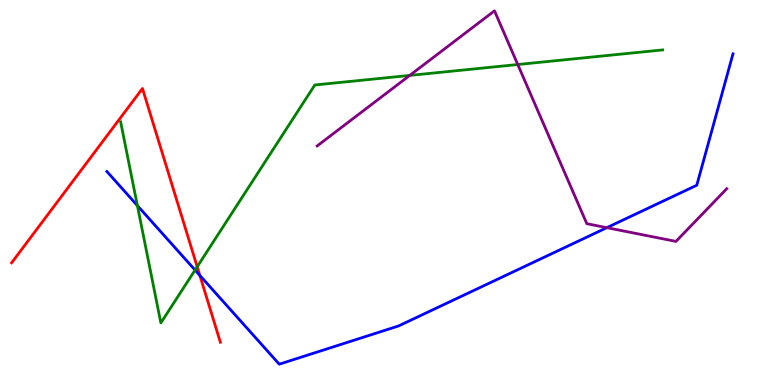[{'lines': ['blue', 'red'], 'intersections': [{'x': 2.58, 'y': 2.85}]}, {'lines': ['green', 'red'], 'intersections': [{'x': 2.54, 'y': 3.07}]}, {'lines': ['purple', 'red'], 'intersections': []}, {'lines': ['blue', 'green'], 'intersections': [{'x': 1.77, 'y': 4.66}, {'x': 2.52, 'y': 2.99}]}, {'lines': ['blue', 'purple'], 'intersections': [{'x': 7.83, 'y': 4.09}]}, {'lines': ['green', 'purple'], 'intersections': [{'x': 5.29, 'y': 8.04}, {'x': 6.68, 'y': 8.32}]}]